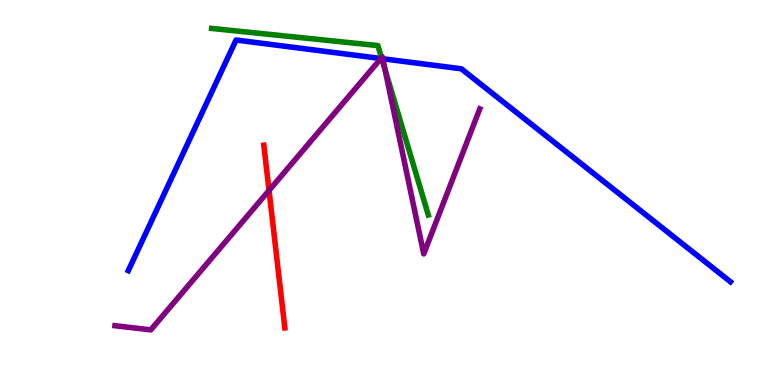[{'lines': ['blue', 'red'], 'intersections': []}, {'lines': ['green', 'red'], 'intersections': []}, {'lines': ['purple', 'red'], 'intersections': [{'x': 3.47, 'y': 5.05}]}, {'lines': ['blue', 'green'], 'intersections': [{'x': 4.93, 'y': 8.48}]}, {'lines': ['blue', 'purple'], 'intersections': [{'x': 4.92, 'y': 8.48}, {'x': 4.94, 'y': 8.47}]}, {'lines': ['green', 'purple'], 'intersections': [{'x': 4.92, 'y': 8.5}, {'x': 4.97, 'y': 8.2}]}]